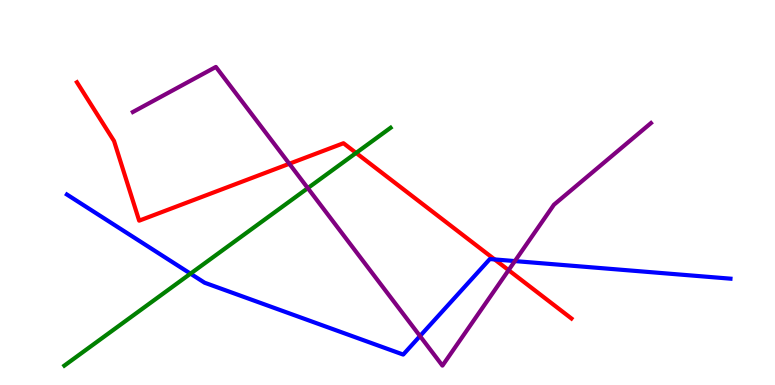[{'lines': ['blue', 'red'], 'intersections': [{'x': 6.38, 'y': 3.26}]}, {'lines': ['green', 'red'], 'intersections': [{'x': 4.59, 'y': 6.03}]}, {'lines': ['purple', 'red'], 'intersections': [{'x': 3.73, 'y': 5.75}, {'x': 6.56, 'y': 2.98}]}, {'lines': ['blue', 'green'], 'intersections': [{'x': 2.46, 'y': 2.89}]}, {'lines': ['blue', 'purple'], 'intersections': [{'x': 5.42, 'y': 1.27}, {'x': 6.64, 'y': 3.22}]}, {'lines': ['green', 'purple'], 'intersections': [{'x': 3.97, 'y': 5.11}]}]